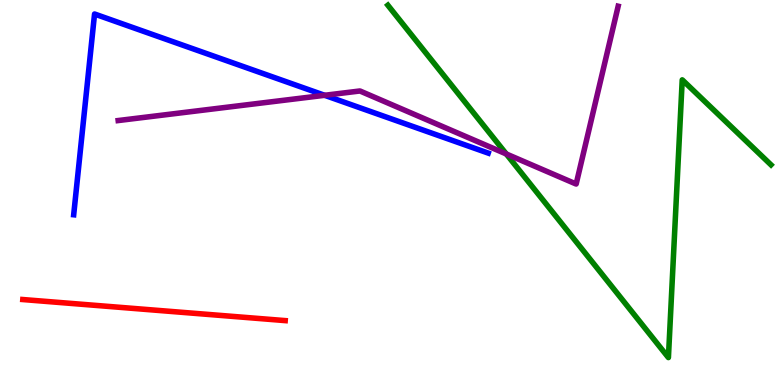[{'lines': ['blue', 'red'], 'intersections': []}, {'lines': ['green', 'red'], 'intersections': []}, {'lines': ['purple', 'red'], 'intersections': []}, {'lines': ['blue', 'green'], 'intersections': []}, {'lines': ['blue', 'purple'], 'intersections': [{'x': 4.19, 'y': 7.52}]}, {'lines': ['green', 'purple'], 'intersections': [{'x': 6.53, 'y': 6.0}]}]